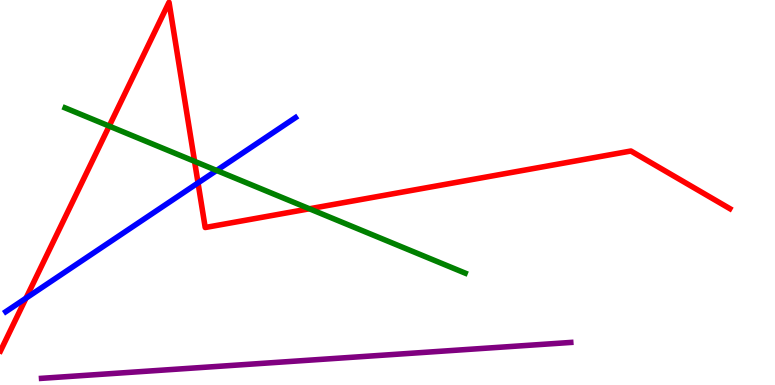[{'lines': ['blue', 'red'], 'intersections': [{'x': 0.336, 'y': 2.26}, {'x': 2.56, 'y': 5.25}]}, {'lines': ['green', 'red'], 'intersections': [{'x': 1.41, 'y': 6.73}, {'x': 2.51, 'y': 5.81}, {'x': 3.99, 'y': 4.58}]}, {'lines': ['purple', 'red'], 'intersections': []}, {'lines': ['blue', 'green'], 'intersections': [{'x': 2.8, 'y': 5.57}]}, {'lines': ['blue', 'purple'], 'intersections': []}, {'lines': ['green', 'purple'], 'intersections': []}]